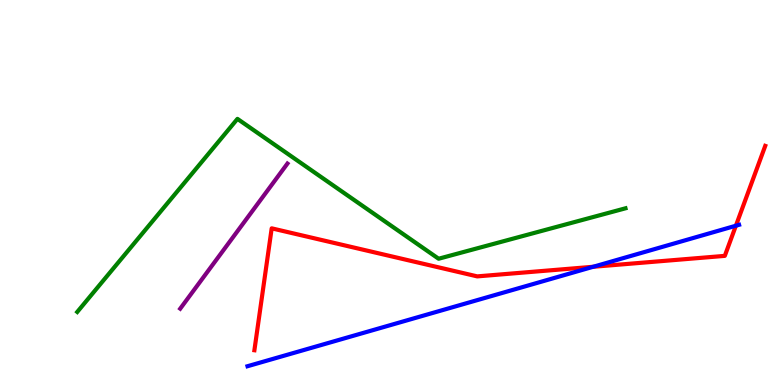[{'lines': ['blue', 'red'], 'intersections': [{'x': 7.65, 'y': 3.07}, {'x': 9.5, 'y': 4.14}]}, {'lines': ['green', 'red'], 'intersections': []}, {'lines': ['purple', 'red'], 'intersections': []}, {'lines': ['blue', 'green'], 'intersections': []}, {'lines': ['blue', 'purple'], 'intersections': []}, {'lines': ['green', 'purple'], 'intersections': []}]